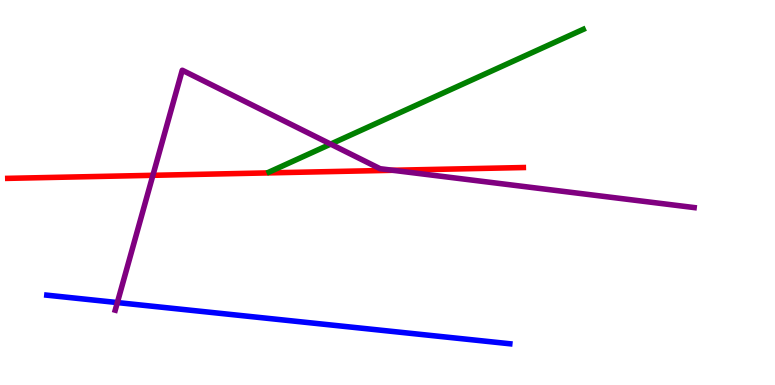[{'lines': ['blue', 'red'], 'intersections': []}, {'lines': ['green', 'red'], 'intersections': []}, {'lines': ['purple', 'red'], 'intersections': [{'x': 1.97, 'y': 5.45}, {'x': 5.07, 'y': 5.58}]}, {'lines': ['blue', 'green'], 'intersections': []}, {'lines': ['blue', 'purple'], 'intersections': [{'x': 1.51, 'y': 2.14}]}, {'lines': ['green', 'purple'], 'intersections': [{'x': 4.27, 'y': 6.26}]}]